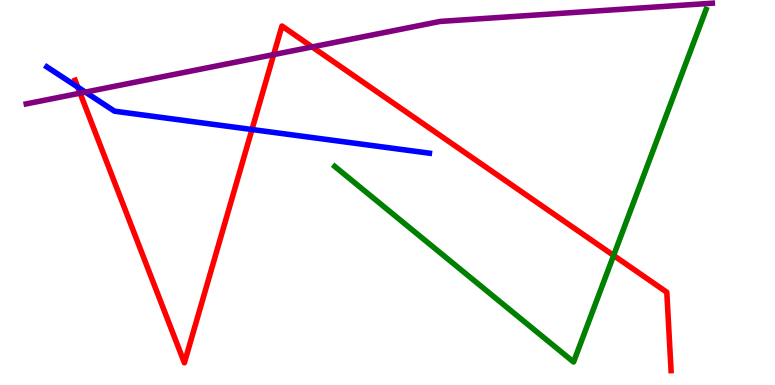[{'lines': ['blue', 'red'], 'intersections': [{'x': 1.0, 'y': 7.74}, {'x': 3.25, 'y': 6.64}]}, {'lines': ['green', 'red'], 'intersections': [{'x': 7.92, 'y': 3.36}]}, {'lines': ['purple', 'red'], 'intersections': [{'x': 1.03, 'y': 7.58}, {'x': 3.53, 'y': 8.58}, {'x': 4.03, 'y': 8.78}]}, {'lines': ['blue', 'green'], 'intersections': []}, {'lines': ['blue', 'purple'], 'intersections': [{'x': 1.1, 'y': 7.61}]}, {'lines': ['green', 'purple'], 'intersections': []}]